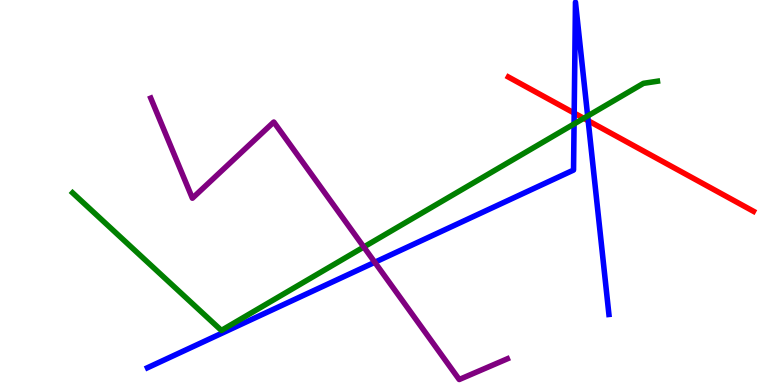[{'lines': ['blue', 'red'], 'intersections': [{'x': 7.41, 'y': 7.06}, {'x': 7.59, 'y': 6.86}]}, {'lines': ['green', 'red'], 'intersections': [{'x': 7.53, 'y': 6.93}]}, {'lines': ['purple', 'red'], 'intersections': []}, {'lines': ['blue', 'green'], 'intersections': [{'x': 7.41, 'y': 6.78}, {'x': 7.58, 'y': 6.99}]}, {'lines': ['blue', 'purple'], 'intersections': [{'x': 4.84, 'y': 3.19}]}, {'lines': ['green', 'purple'], 'intersections': [{'x': 4.69, 'y': 3.58}]}]